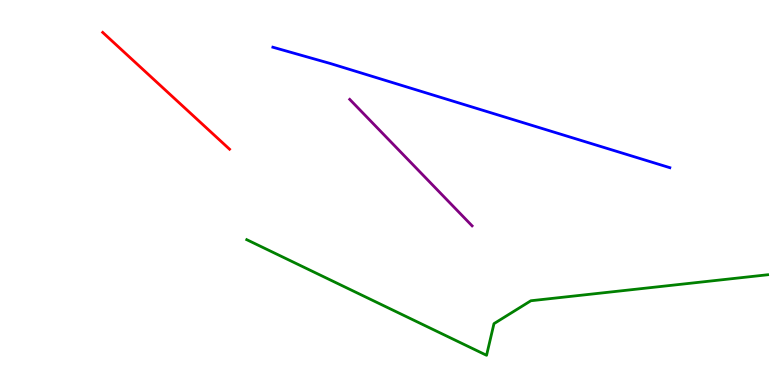[{'lines': ['blue', 'red'], 'intersections': []}, {'lines': ['green', 'red'], 'intersections': []}, {'lines': ['purple', 'red'], 'intersections': []}, {'lines': ['blue', 'green'], 'intersections': []}, {'lines': ['blue', 'purple'], 'intersections': []}, {'lines': ['green', 'purple'], 'intersections': []}]